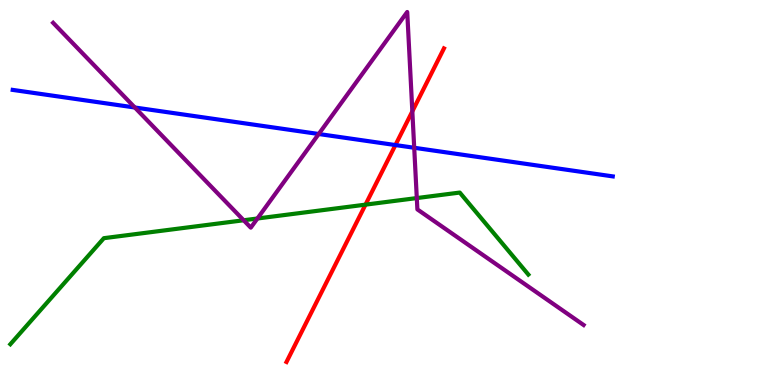[{'lines': ['blue', 'red'], 'intersections': [{'x': 5.1, 'y': 6.23}]}, {'lines': ['green', 'red'], 'intersections': [{'x': 4.72, 'y': 4.68}]}, {'lines': ['purple', 'red'], 'intersections': [{'x': 5.32, 'y': 7.11}]}, {'lines': ['blue', 'green'], 'intersections': []}, {'lines': ['blue', 'purple'], 'intersections': [{'x': 1.74, 'y': 7.21}, {'x': 4.11, 'y': 6.52}, {'x': 5.34, 'y': 6.16}]}, {'lines': ['green', 'purple'], 'intersections': [{'x': 3.14, 'y': 4.28}, {'x': 3.32, 'y': 4.32}, {'x': 5.38, 'y': 4.86}]}]